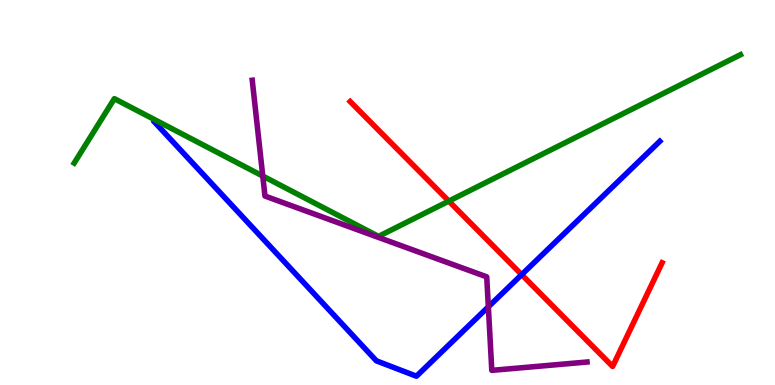[{'lines': ['blue', 'red'], 'intersections': [{'x': 6.73, 'y': 2.87}]}, {'lines': ['green', 'red'], 'intersections': [{'x': 5.79, 'y': 4.78}]}, {'lines': ['purple', 'red'], 'intersections': []}, {'lines': ['blue', 'green'], 'intersections': []}, {'lines': ['blue', 'purple'], 'intersections': [{'x': 6.3, 'y': 2.03}]}, {'lines': ['green', 'purple'], 'intersections': [{'x': 3.39, 'y': 5.43}]}]